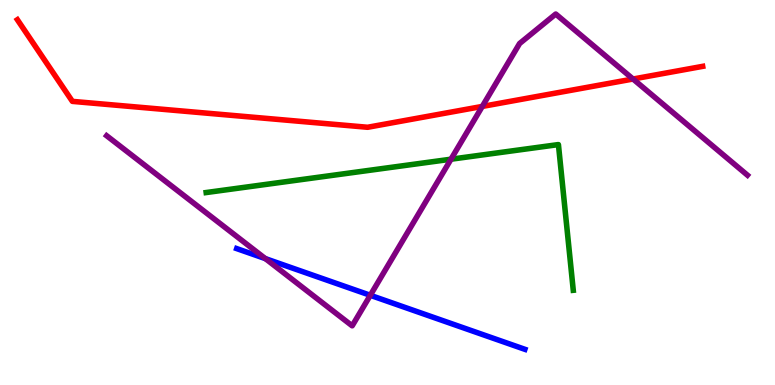[{'lines': ['blue', 'red'], 'intersections': []}, {'lines': ['green', 'red'], 'intersections': []}, {'lines': ['purple', 'red'], 'intersections': [{'x': 6.22, 'y': 7.24}, {'x': 8.17, 'y': 7.95}]}, {'lines': ['blue', 'green'], 'intersections': []}, {'lines': ['blue', 'purple'], 'intersections': [{'x': 3.42, 'y': 3.28}, {'x': 4.78, 'y': 2.33}]}, {'lines': ['green', 'purple'], 'intersections': [{'x': 5.82, 'y': 5.86}]}]